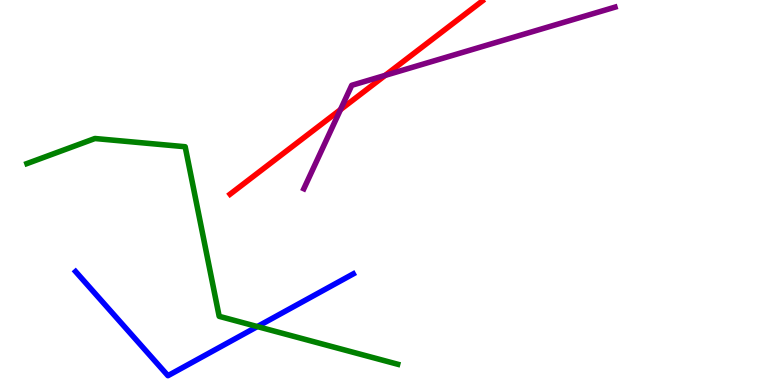[{'lines': ['blue', 'red'], 'intersections': []}, {'lines': ['green', 'red'], 'intersections': []}, {'lines': ['purple', 'red'], 'intersections': [{'x': 4.39, 'y': 7.15}, {'x': 4.97, 'y': 8.04}]}, {'lines': ['blue', 'green'], 'intersections': [{'x': 3.32, 'y': 1.52}]}, {'lines': ['blue', 'purple'], 'intersections': []}, {'lines': ['green', 'purple'], 'intersections': []}]